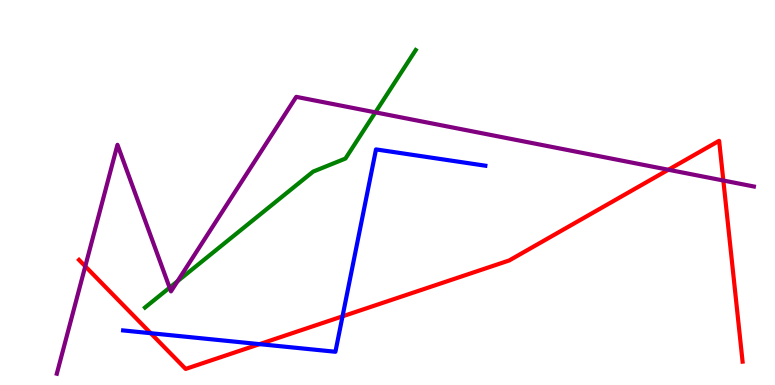[{'lines': ['blue', 'red'], 'intersections': [{'x': 1.94, 'y': 1.35}, {'x': 3.35, 'y': 1.06}, {'x': 4.42, 'y': 1.78}]}, {'lines': ['green', 'red'], 'intersections': []}, {'lines': ['purple', 'red'], 'intersections': [{'x': 1.1, 'y': 3.08}, {'x': 8.62, 'y': 5.59}, {'x': 9.33, 'y': 5.31}]}, {'lines': ['blue', 'green'], 'intersections': []}, {'lines': ['blue', 'purple'], 'intersections': []}, {'lines': ['green', 'purple'], 'intersections': [{'x': 2.19, 'y': 2.53}, {'x': 2.29, 'y': 2.69}, {'x': 4.84, 'y': 7.08}]}]